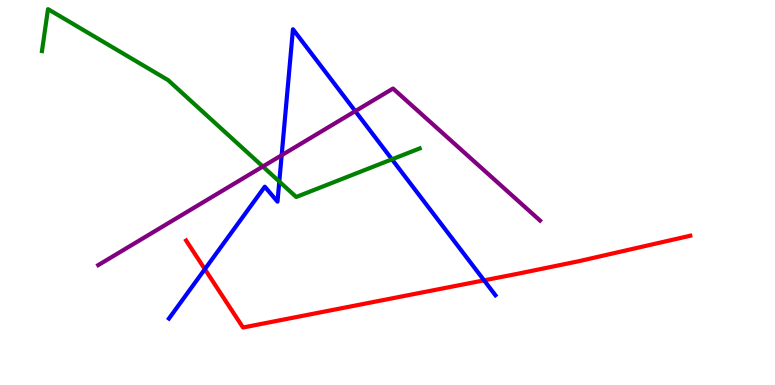[{'lines': ['blue', 'red'], 'intersections': [{'x': 2.64, 'y': 3.01}, {'x': 6.25, 'y': 2.72}]}, {'lines': ['green', 'red'], 'intersections': []}, {'lines': ['purple', 'red'], 'intersections': []}, {'lines': ['blue', 'green'], 'intersections': [{'x': 3.6, 'y': 5.28}, {'x': 5.06, 'y': 5.86}]}, {'lines': ['blue', 'purple'], 'intersections': [{'x': 3.63, 'y': 5.97}, {'x': 4.58, 'y': 7.11}]}, {'lines': ['green', 'purple'], 'intersections': [{'x': 3.39, 'y': 5.67}]}]